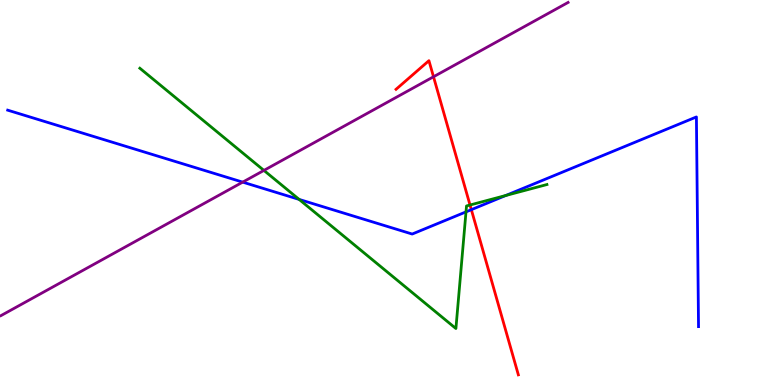[{'lines': ['blue', 'red'], 'intersections': [{'x': 6.08, 'y': 4.55}]}, {'lines': ['green', 'red'], 'intersections': [{'x': 6.06, 'y': 4.67}]}, {'lines': ['purple', 'red'], 'intersections': [{'x': 5.59, 'y': 8.01}]}, {'lines': ['blue', 'green'], 'intersections': [{'x': 3.86, 'y': 4.82}, {'x': 6.01, 'y': 4.5}, {'x': 6.53, 'y': 4.92}]}, {'lines': ['blue', 'purple'], 'intersections': [{'x': 3.13, 'y': 5.27}]}, {'lines': ['green', 'purple'], 'intersections': [{'x': 3.41, 'y': 5.57}]}]